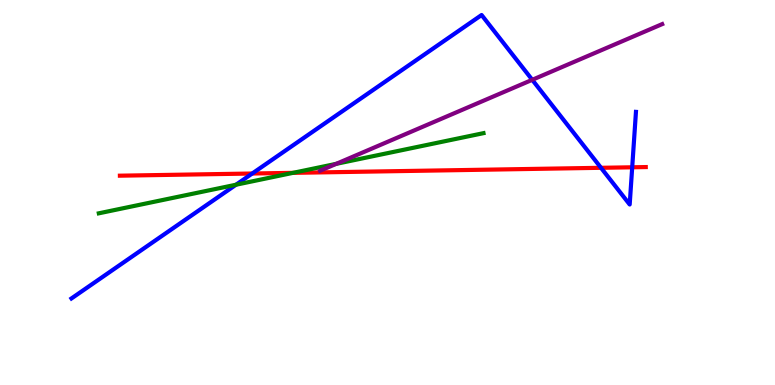[{'lines': ['blue', 'red'], 'intersections': [{'x': 3.25, 'y': 5.49}, {'x': 7.75, 'y': 5.64}, {'x': 8.16, 'y': 5.65}]}, {'lines': ['green', 'red'], 'intersections': [{'x': 3.78, 'y': 5.51}]}, {'lines': ['purple', 'red'], 'intersections': []}, {'lines': ['blue', 'green'], 'intersections': [{'x': 3.05, 'y': 5.2}]}, {'lines': ['blue', 'purple'], 'intersections': [{'x': 6.87, 'y': 7.93}]}, {'lines': ['green', 'purple'], 'intersections': [{'x': 4.34, 'y': 5.74}]}]